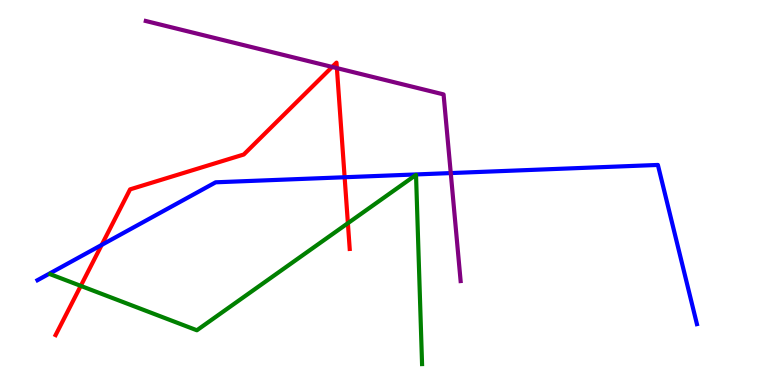[{'lines': ['blue', 'red'], 'intersections': [{'x': 1.31, 'y': 3.64}, {'x': 4.45, 'y': 5.4}]}, {'lines': ['green', 'red'], 'intersections': [{'x': 1.04, 'y': 2.57}, {'x': 4.49, 'y': 4.2}]}, {'lines': ['purple', 'red'], 'intersections': [{'x': 4.29, 'y': 8.26}, {'x': 4.35, 'y': 8.23}]}, {'lines': ['blue', 'green'], 'intersections': []}, {'lines': ['blue', 'purple'], 'intersections': [{'x': 5.82, 'y': 5.5}]}, {'lines': ['green', 'purple'], 'intersections': []}]